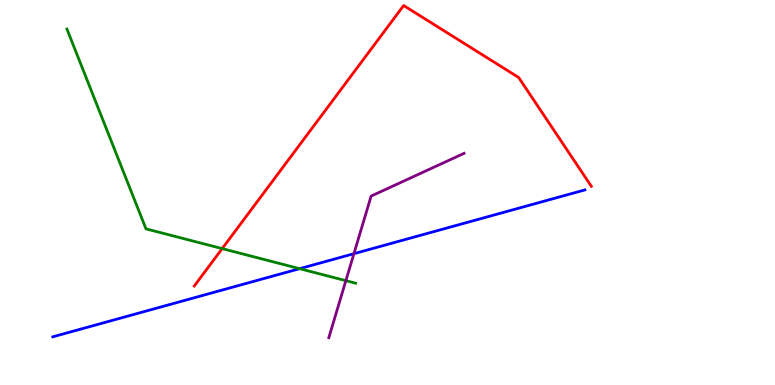[{'lines': ['blue', 'red'], 'intersections': []}, {'lines': ['green', 'red'], 'intersections': [{'x': 2.87, 'y': 3.54}]}, {'lines': ['purple', 'red'], 'intersections': []}, {'lines': ['blue', 'green'], 'intersections': [{'x': 3.87, 'y': 3.02}]}, {'lines': ['blue', 'purple'], 'intersections': [{'x': 4.57, 'y': 3.41}]}, {'lines': ['green', 'purple'], 'intersections': [{'x': 4.46, 'y': 2.71}]}]